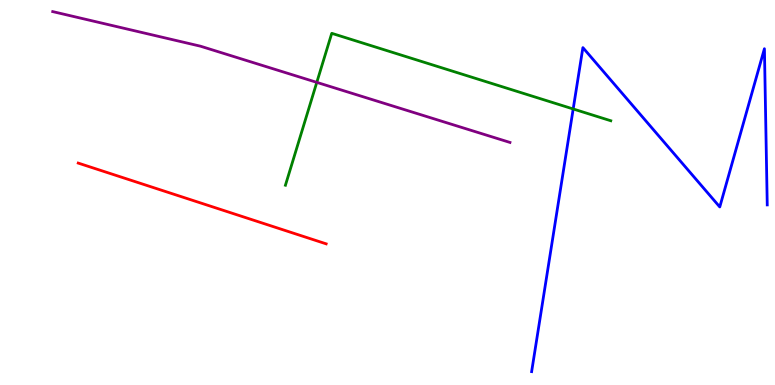[{'lines': ['blue', 'red'], 'intersections': []}, {'lines': ['green', 'red'], 'intersections': []}, {'lines': ['purple', 'red'], 'intersections': []}, {'lines': ['blue', 'green'], 'intersections': [{'x': 7.4, 'y': 7.17}]}, {'lines': ['blue', 'purple'], 'intersections': []}, {'lines': ['green', 'purple'], 'intersections': [{'x': 4.09, 'y': 7.86}]}]